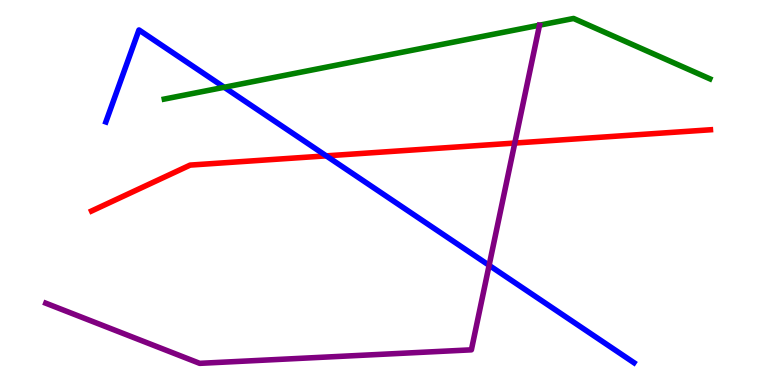[{'lines': ['blue', 'red'], 'intersections': [{'x': 4.21, 'y': 5.95}]}, {'lines': ['green', 'red'], 'intersections': []}, {'lines': ['purple', 'red'], 'intersections': [{'x': 6.64, 'y': 6.28}]}, {'lines': ['blue', 'green'], 'intersections': [{'x': 2.89, 'y': 7.73}]}, {'lines': ['blue', 'purple'], 'intersections': [{'x': 6.31, 'y': 3.11}]}, {'lines': ['green', 'purple'], 'intersections': []}]